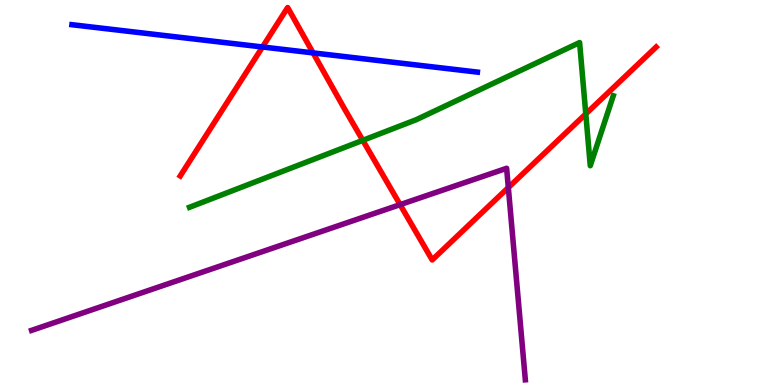[{'lines': ['blue', 'red'], 'intersections': [{'x': 3.39, 'y': 8.78}, {'x': 4.04, 'y': 8.63}]}, {'lines': ['green', 'red'], 'intersections': [{'x': 4.68, 'y': 6.35}, {'x': 7.56, 'y': 7.04}]}, {'lines': ['purple', 'red'], 'intersections': [{'x': 5.16, 'y': 4.68}, {'x': 6.56, 'y': 5.13}]}, {'lines': ['blue', 'green'], 'intersections': []}, {'lines': ['blue', 'purple'], 'intersections': []}, {'lines': ['green', 'purple'], 'intersections': []}]